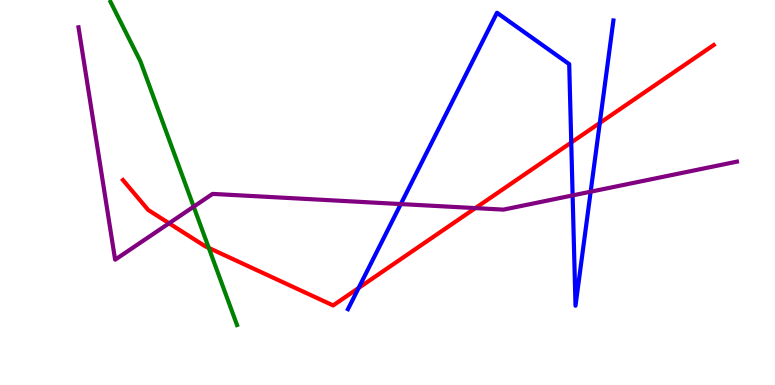[{'lines': ['blue', 'red'], 'intersections': [{'x': 4.63, 'y': 2.52}, {'x': 7.37, 'y': 6.3}, {'x': 7.74, 'y': 6.81}]}, {'lines': ['green', 'red'], 'intersections': [{'x': 2.69, 'y': 3.56}]}, {'lines': ['purple', 'red'], 'intersections': [{'x': 2.18, 'y': 4.2}, {'x': 6.13, 'y': 4.59}]}, {'lines': ['blue', 'green'], 'intersections': []}, {'lines': ['blue', 'purple'], 'intersections': [{'x': 5.17, 'y': 4.7}, {'x': 7.39, 'y': 4.92}, {'x': 7.62, 'y': 5.02}]}, {'lines': ['green', 'purple'], 'intersections': [{'x': 2.5, 'y': 4.63}]}]